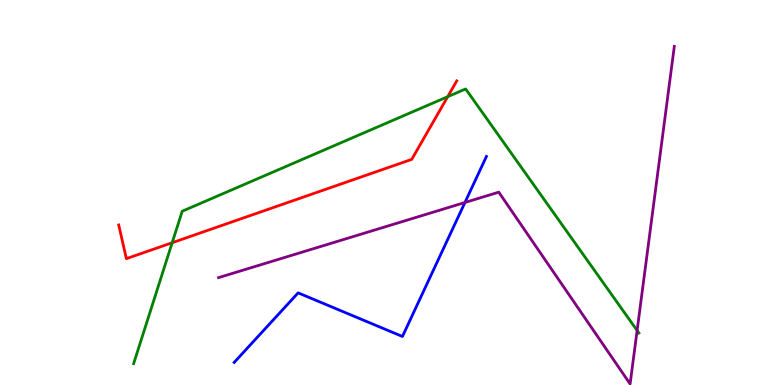[{'lines': ['blue', 'red'], 'intersections': []}, {'lines': ['green', 'red'], 'intersections': [{'x': 2.22, 'y': 3.7}, {'x': 5.78, 'y': 7.49}]}, {'lines': ['purple', 'red'], 'intersections': []}, {'lines': ['blue', 'green'], 'intersections': []}, {'lines': ['blue', 'purple'], 'intersections': [{'x': 6.0, 'y': 4.74}]}, {'lines': ['green', 'purple'], 'intersections': [{'x': 8.22, 'y': 1.42}]}]